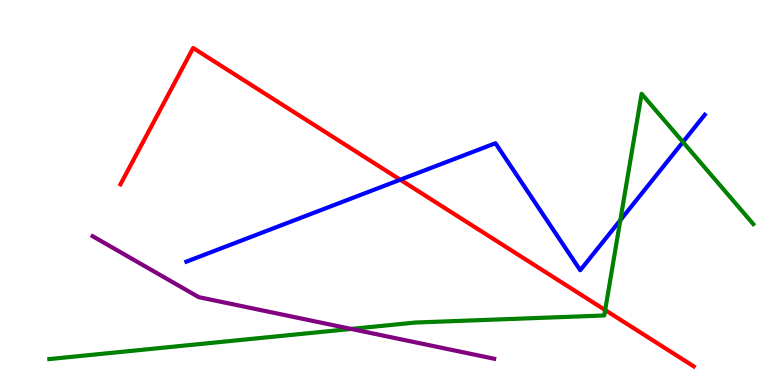[{'lines': ['blue', 'red'], 'intersections': [{'x': 5.16, 'y': 5.33}]}, {'lines': ['green', 'red'], 'intersections': [{'x': 7.81, 'y': 1.95}]}, {'lines': ['purple', 'red'], 'intersections': []}, {'lines': ['blue', 'green'], 'intersections': [{'x': 8.0, 'y': 4.28}, {'x': 8.81, 'y': 6.31}]}, {'lines': ['blue', 'purple'], 'intersections': []}, {'lines': ['green', 'purple'], 'intersections': [{'x': 4.53, 'y': 1.46}]}]